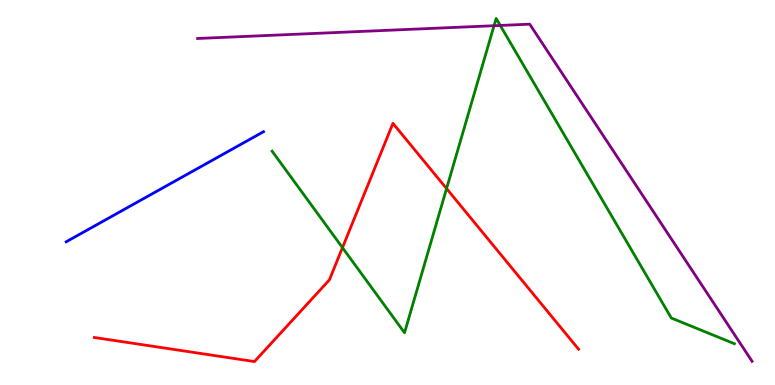[{'lines': ['blue', 'red'], 'intersections': []}, {'lines': ['green', 'red'], 'intersections': [{'x': 4.42, 'y': 3.57}, {'x': 5.76, 'y': 5.1}]}, {'lines': ['purple', 'red'], 'intersections': []}, {'lines': ['blue', 'green'], 'intersections': []}, {'lines': ['blue', 'purple'], 'intersections': []}, {'lines': ['green', 'purple'], 'intersections': [{'x': 6.37, 'y': 9.33}, {'x': 6.45, 'y': 9.34}]}]